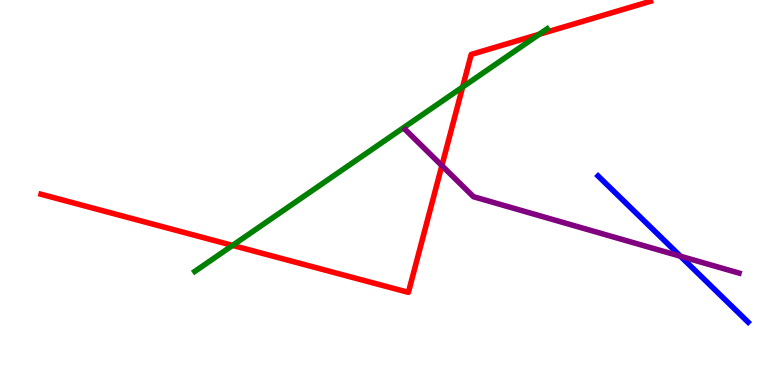[{'lines': ['blue', 'red'], 'intersections': []}, {'lines': ['green', 'red'], 'intersections': [{'x': 3.0, 'y': 3.63}, {'x': 5.97, 'y': 7.74}, {'x': 6.96, 'y': 9.11}]}, {'lines': ['purple', 'red'], 'intersections': [{'x': 5.7, 'y': 5.7}]}, {'lines': ['blue', 'green'], 'intersections': []}, {'lines': ['blue', 'purple'], 'intersections': [{'x': 8.78, 'y': 3.34}]}, {'lines': ['green', 'purple'], 'intersections': []}]